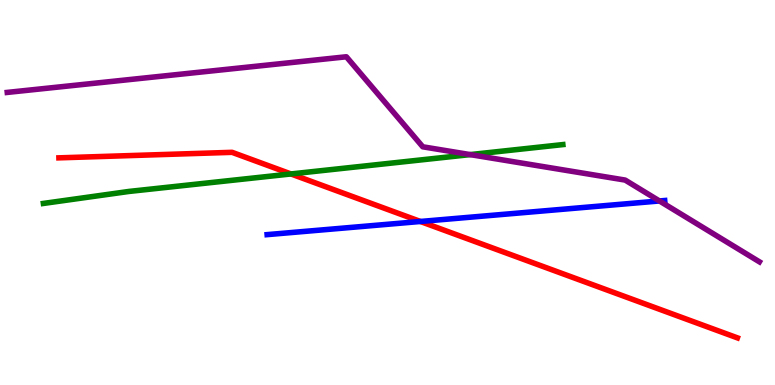[{'lines': ['blue', 'red'], 'intersections': [{'x': 5.42, 'y': 4.25}]}, {'lines': ['green', 'red'], 'intersections': [{'x': 3.75, 'y': 5.48}]}, {'lines': ['purple', 'red'], 'intersections': []}, {'lines': ['blue', 'green'], 'intersections': []}, {'lines': ['blue', 'purple'], 'intersections': [{'x': 8.51, 'y': 4.78}]}, {'lines': ['green', 'purple'], 'intersections': [{'x': 6.07, 'y': 5.98}]}]